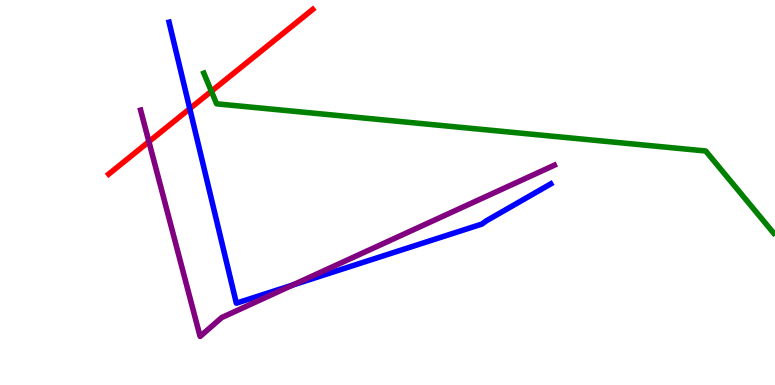[{'lines': ['blue', 'red'], 'intersections': [{'x': 2.45, 'y': 7.18}]}, {'lines': ['green', 'red'], 'intersections': [{'x': 2.73, 'y': 7.63}]}, {'lines': ['purple', 'red'], 'intersections': [{'x': 1.92, 'y': 6.32}]}, {'lines': ['blue', 'green'], 'intersections': []}, {'lines': ['blue', 'purple'], 'intersections': [{'x': 3.78, 'y': 2.6}]}, {'lines': ['green', 'purple'], 'intersections': []}]